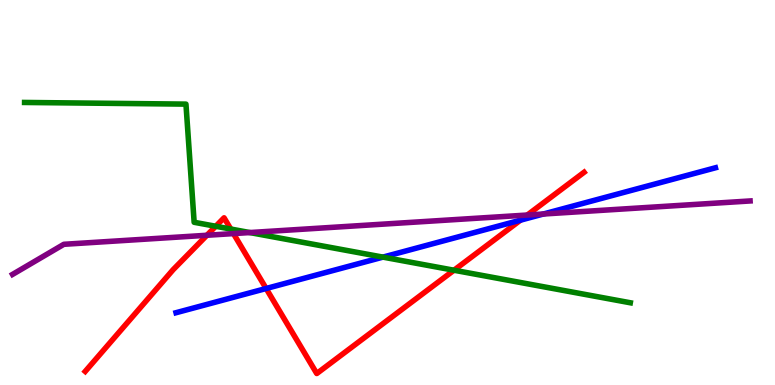[{'lines': ['blue', 'red'], 'intersections': [{'x': 3.43, 'y': 2.51}, {'x': 6.72, 'y': 4.28}]}, {'lines': ['green', 'red'], 'intersections': [{'x': 2.78, 'y': 4.12}, {'x': 2.98, 'y': 4.05}, {'x': 5.86, 'y': 2.98}]}, {'lines': ['purple', 'red'], 'intersections': [{'x': 2.67, 'y': 3.89}, {'x': 3.01, 'y': 3.93}, {'x': 6.8, 'y': 4.41}]}, {'lines': ['blue', 'green'], 'intersections': [{'x': 4.94, 'y': 3.32}]}, {'lines': ['blue', 'purple'], 'intersections': [{'x': 7.01, 'y': 4.44}]}, {'lines': ['green', 'purple'], 'intersections': [{'x': 3.22, 'y': 3.96}]}]